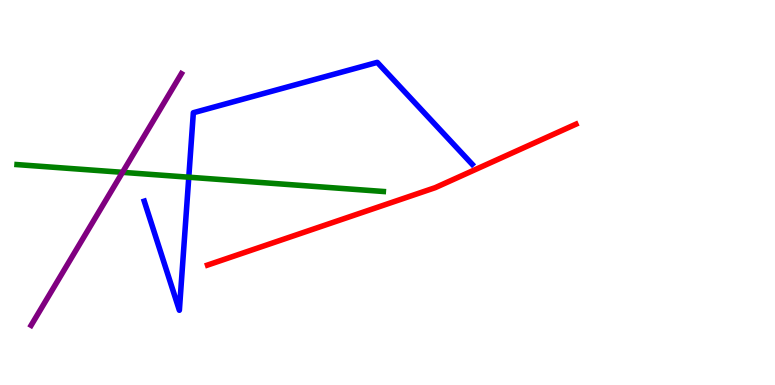[{'lines': ['blue', 'red'], 'intersections': []}, {'lines': ['green', 'red'], 'intersections': []}, {'lines': ['purple', 'red'], 'intersections': []}, {'lines': ['blue', 'green'], 'intersections': [{'x': 2.44, 'y': 5.4}]}, {'lines': ['blue', 'purple'], 'intersections': []}, {'lines': ['green', 'purple'], 'intersections': [{'x': 1.58, 'y': 5.52}]}]